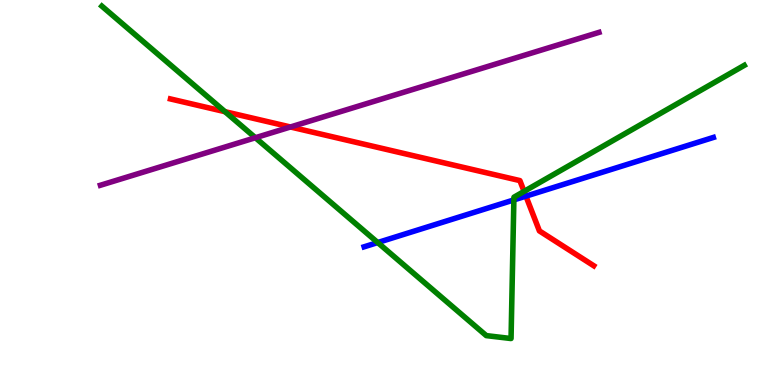[{'lines': ['blue', 'red'], 'intersections': [{'x': 6.79, 'y': 4.91}]}, {'lines': ['green', 'red'], 'intersections': [{'x': 2.9, 'y': 7.1}, {'x': 6.76, 'y': 5.03}]}, {'lines': ['purple', 'red'], 'intersections': [{'x': 3.75, 'y': 6.7}]}, {'lines': ['blue', 'green'], 'intersections': [{'x': 4.87, 'y': 3.7}, {'x': 6.63, 'y': 4.81}]}, {'lines': ['blue', 'purple'], 'intersections': []}, {'lines': ['green', 'purple'], 'intersections': [{'x': 3.3, 'y': 6.42}]}]